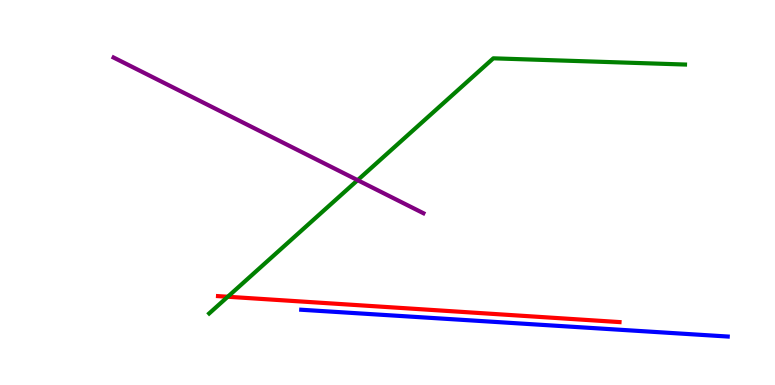[{'lines': ['blue', 'red'], 'intersections': []}, {'lines': ['green', 'red'], 'intersections': [{'x': 2.94, 'y': 2.29}]}, {'lines': ['purple', 'red'], 'intersections': []}, {'lines': ['blue', 'green'], 'intersections': []}, {'lines': ['blue', 'purple'], 'intersections': []}, {'lines': ['green', 'purple'], 'intersections': [{'x': 4.61, 'y': 5.32}]}]